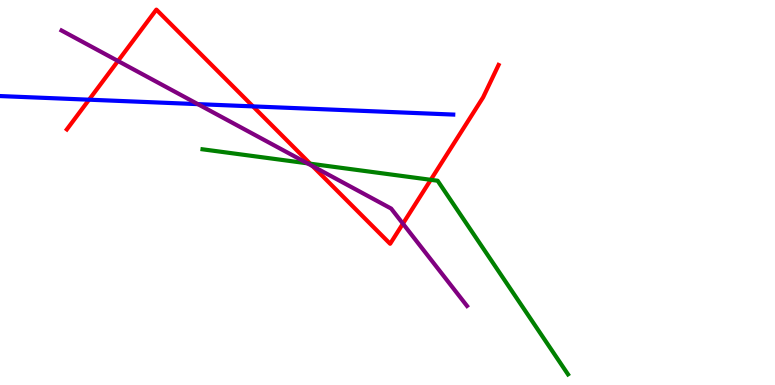[{'lines': ['blue', 'red'], 'intersections': [{'x': 1.15, 'y': 7.41}, {'x': 3.26, 'y': 7.24}]}, {'lines': ['green', 'red'], 'intersections': [{'x': 4.0, 'y': 5.75}, {'x': 5.56, 'y': 5.33}]}, {'lines': ['purple', 'red'], 'intersections': [{'x': 1.52, 'y': 8.42}, {'x': 4.03, 'y': 5.68}, {'x': 5.2, 'y': 4.19}]}, {'lines': ['blue', 'green'], 'intersections': []}, {'lines': ['blue', 'purple'], 'intersections': [{'x': 2.55, 'y': 7.3}]}, {'lines': ['green', 'purple'], 'intersections': [{'x': 3.97, 'y': 5.76}]}]